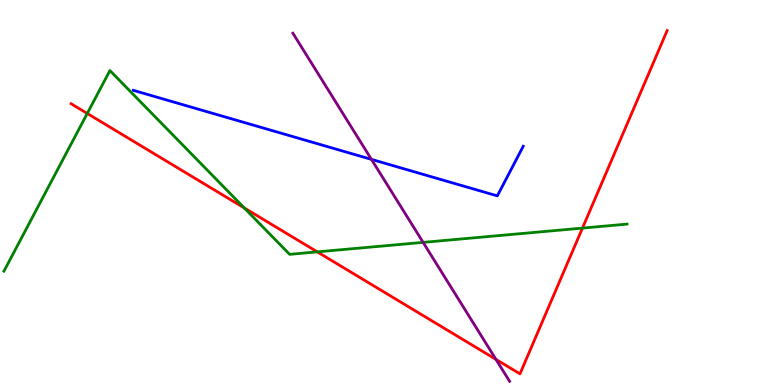[{'lines': ['blue', 'red'], 'intersections': []}, {'lines': ['green', 'red'], 'intersections': [{'x': 1.13, 'y': 7.05}, {'x': 3.15, 'y': 4.6}, {'x': 4.09, 'y': 3.46}, {'x': 7.52, 'y': 4.08}]}, {'lines': ['purple', 'red'], 'intersections': [{'x': 6.4, 'y': 0.665}]}, {'lines': ['blue', 'green'], 'intersections': []}, {'lines': ['blue', 'purple'], 'intersections': [{'x': 4.79, 'y': 5.86}]}, {'lines': ['green', 'purple'], 'intersections': [{'x': 5.46, 'y': 3.7}]}]